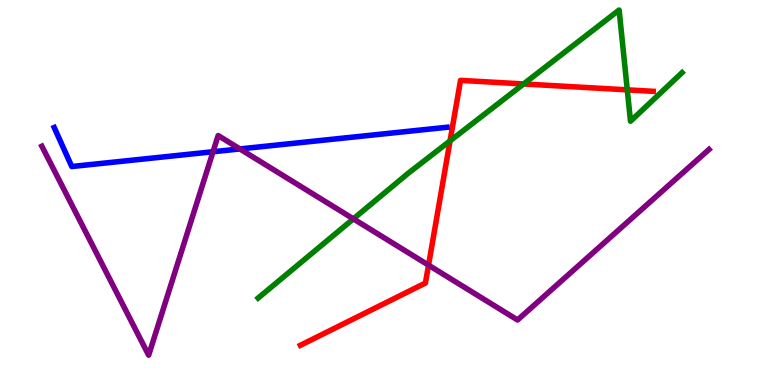[{'lines': ['blue', 'red'], 'intersections': []}, {'lines': ['green', 'red'], 'intersections': [{'x': 5.81, 'y': 6.34}, {'x': 6.76, 'y': 7.82}, {'x': 8.09, 'y': 7.67}]}, {'lines': ['purple', 'red'], 'intersections': [{'x': 5.53, 'y': 3.11}]}, {'lines': ['blue', 'green'], 'intersections': []}, {'lines': ['blue', 'purple'], 'intersections': [{'x': 2.75, 'y': 6.06}, {'x': 3.09, 'y': 6.13}]}, {'lines': ['green', 'purple'], 'intersections': [{'x': 4.56, 'y': 4.32}]}]